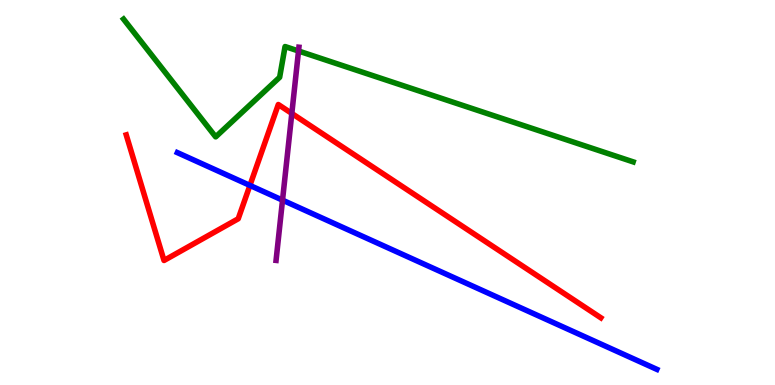[{'lines': ['blue', 'red'], 'intersections': [{'x': 3.22, 'y': 5.18}]}, {'lines': ['green', 'red'], 'intersections': []}, {'lines': ['purple', 'red'], 'intersections': [{'x': 3.77, 'y': 7.05}]}, {'lines': ['blue', 'green'], 'intersections': []}, {'lines': ['blue', 'purple'], 'intersections': [{'x': 3.65, 'y': 4.8}]}, {'lines': ['green', 'purple'], 'intersections': [{'x': 3.85, 'y': 8.68}]}]